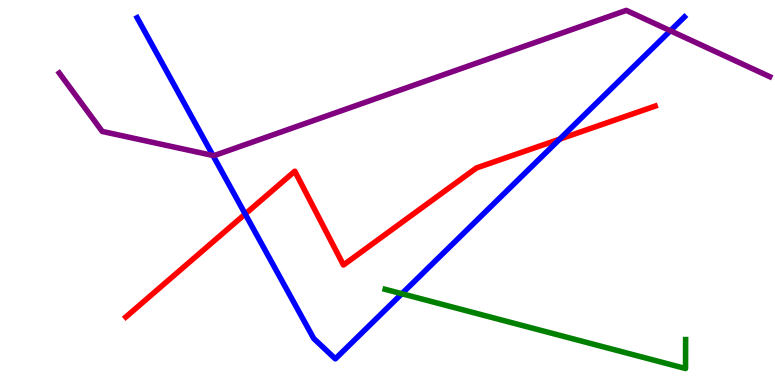[{'lines': ['blue', 'red'], 'intersections': [{'x': 3.16, 'y': 4.44}, {'x': 7.22, 'y': 6.39}]}, {'lines': ['green', 'red'], 'intersections': []}, {'lines': ['purple', 'red'], 'intersections': []}, {'lines': ['blue', 'green'], 'intersections': [{'x': 5.18, 'y': 2.37}]}, {'lines': ['blue', 'purple'], 'intersections': [{'x': 2.75, 'y': 5.96}, {'x': 8.65, 'y': 9.2}]}, {'lines': ['green', 'purple'], 'intersections': []}]